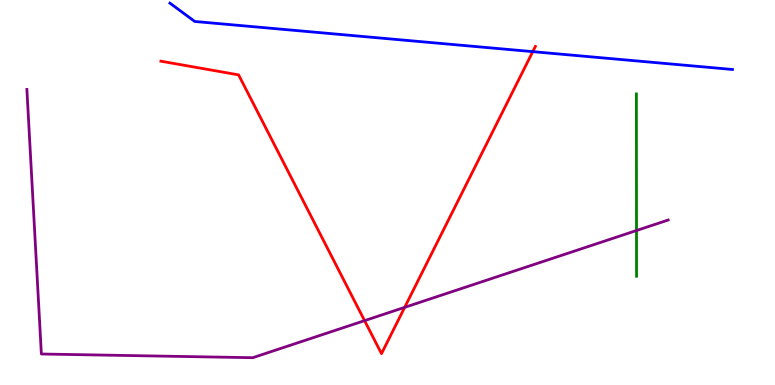[{'lines': ['blue', 'red'], 'intersections': [{'x': 6.87, 'y': 8.66}]}, {'lines': ['green', 'red'], 'intersections': []}, {'lines': ['purple', 'red'], 'intersections': [{'x': 4.7, 'y': 1.67}, {'x': 5.22, 'y': 2.02}]}, {'lines': ['blue', 'green'], 'intersections': []}, {'lines': ['blue', 'purple'], 'intersections': []}, {'lines': ['green', 'purple'], 'intersections': [{'x': 8.21, 'y': 4.01}]}]